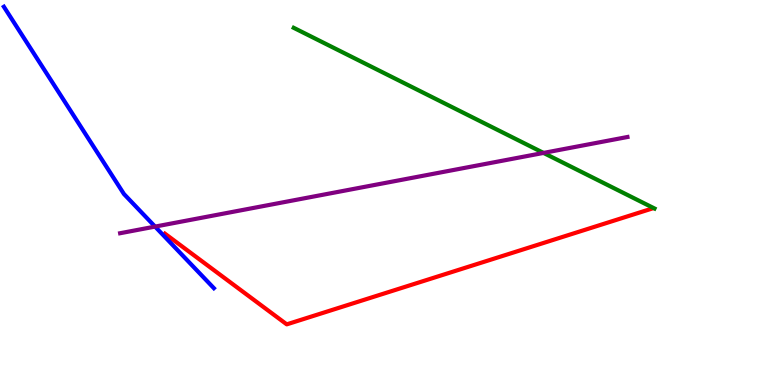[{'lines': ['blue', 'red'], 'intersections': []}, {'lines': ['green', 'red'], 'intersections': []}, {'lines': ['purple', 'red'], 'intersections': []}, {'lines': ['blue', 'green'], 'intersections': []}, {'lines': ['blue', 'purple'], 'intersections': [{'x': 2.0, 'y': 4.11}]}, {'lines': ['green', 'purple'], 'intersections': [{'x': 7.01, 'y': 6.03}]}]